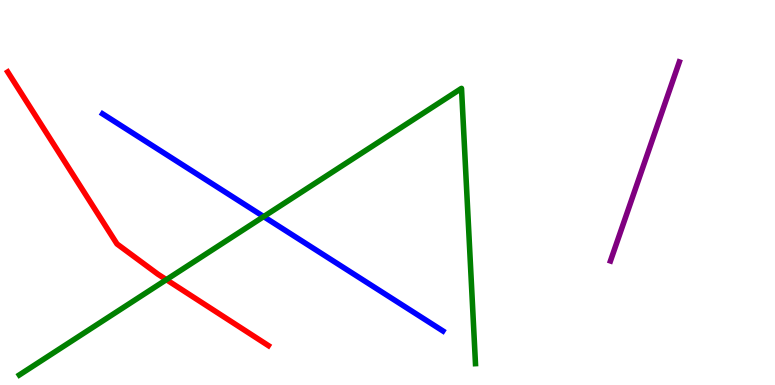[{'lines': ['blue', 'red'], 'intersections': []}, {'lines': ['green', 'red'], 'intersections': [{'x': 2.15, 'y': 2.74}]}, {'lines': ['purple', 'red'], 'intersections': []}, {'lines': ['blue', 'green'], 'intersections': [{'x': 3.4, 'y': 4.37}]}, {'lines': ['blue', 'purple'], 'intersections': []}, {'lines': ['green', 'purple'], 'intersections': []}]